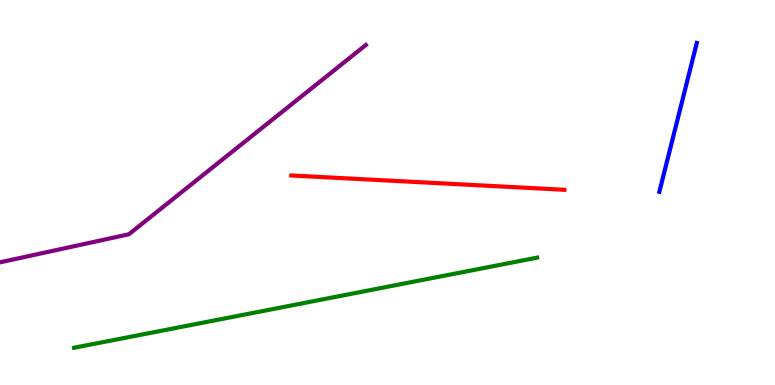[{'lines': ['blue', 'red'], 'intersections': []}, {'lines': ['green', 'red'], 'intersections': []}, {'lines': ['purple', 'red'], 'intersections': []}, {'lines': ['blue', 'green'], 'intersections': []}, {'lines': ['blue', 'purple'], 'intersections': []}, {'lines': ['green', 'purple'], 'intersections': []}]